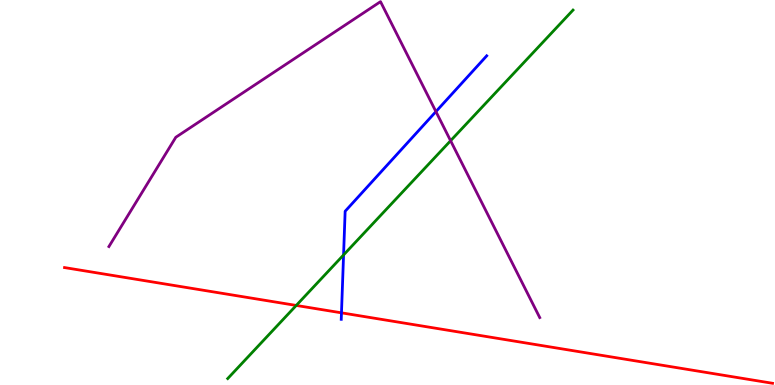[{'lines': ['blue', 'red'], 'intersections': [{'x': 4.41, 'y': 1.87}]}, {'lines': ['green', 'red'], 'intersections': [{'x': 3.82, 'y': 2.07}]}, {'lines': ['purple', 'red'], 'intersections': []}, {'lines': ['blue', 'green'], 'intersections': [{'x': 4.43, 'y': 3.38}]}, {'lines': ['blue', 'purple'], 'intersections': [{'x': 5.62, 'y': 7.1}]}, {'lines': ['green', 'purple'], 'intersections': [{'x': 5.81, 'y': 6.34}]}]